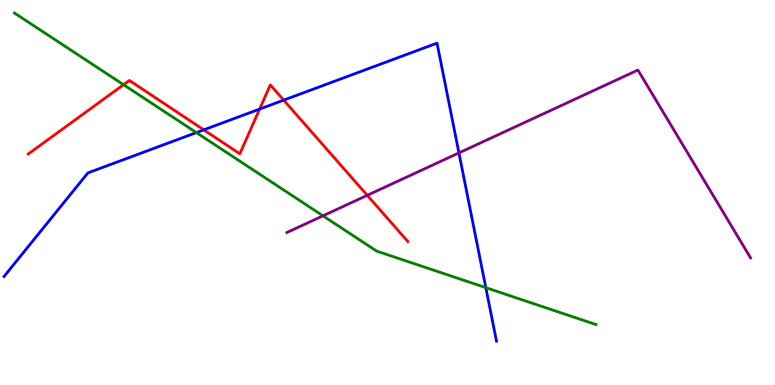[{'lines': ['blue', 'red'], 'intersections': [{'x': 2.63, 'y': 6.63}, {'x': 3.35, 'y': 7.17}, {'x': 3.66, 'y': 7.4}]}, {'lines': ['green', 'red'], 'intersections': [{'x': 1.59, 'y': 7.8}]}, {'lines': ['purple', 'red'], 'intersections': [{'x': 4.74, 'y': 4.93}]}, {'lines': ['blue', 'green'], 'intersections': [{'x': 2.53, 'y': 6.56}, {'x': 6.27, 'y': 2.53}]}, {'lines': ['blue', 'purple'], 'intersections': [{'x': 5.92, 'y': 6.03}]}, {'lines': ['green', 'purple'], 'intersections': [{'x': 4.17, 'y': 4.39}]}]